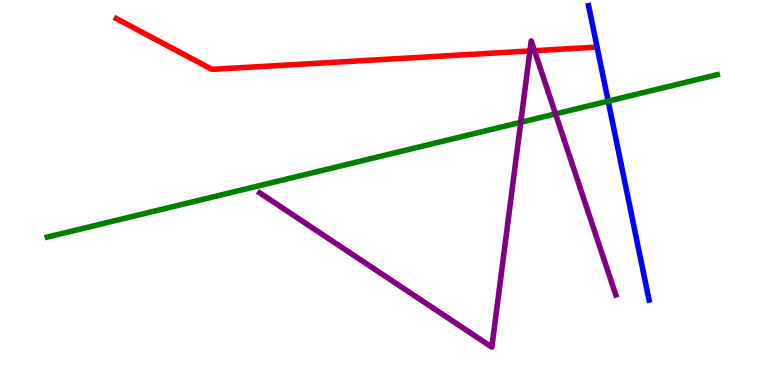[{'lines': ['blue', 'red'], 'intersections': []}, {'lines': ['green', 'red'], 'intersections': []}, {'lines': ['purple', 'red'], 'intersections': [{'x': 6.84, 'y': 8.68}, {'x': 6.9, 'y': 8.68}]}, {'lines': ['blue', 'green'], 'intersections': [{'x': 7.85, 'y': 7.37}]}, {'lines': ['blue', 'purple'], 'intersections': []}, {'lines': ['green', 'purple'], 'intersections': [{'x': 6.72, 'y': 6.82}, {'x': 7.17, 'y': 7.04}]}]